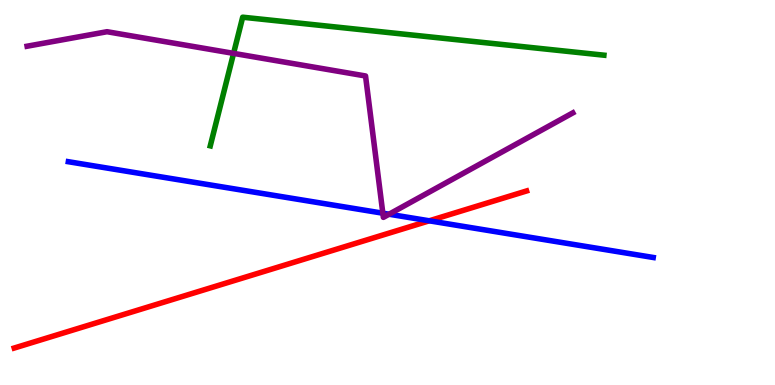[{'lines': ['blue', 'red'], 'intersections': [{'x': 5.54, 'y': 4.26}]}, {'lines': ['green', 'red'], 'intersections': []}, {'lines': ['purple', 'red'], 'intersections': []}, {'lines': ['blue', 'green'], 'intersections': []}, {'lines': ['blue', 'purple'], 'intersections': [{'x': 4.94, 'y': 4.46}, {'x': 5.02, 'y': 4.44}]}, {'lines': ['green', 'purple'], 'intersections': [{'x': 3.01, 'y': 8.61}]}]